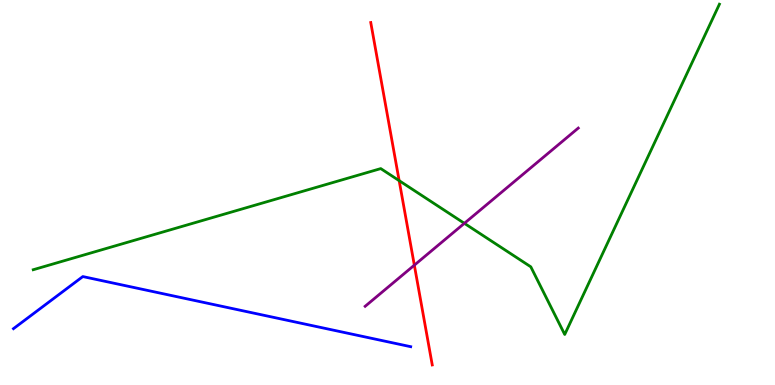[{'lines': ['blue', 'red'], 'intersections': []}, {'lines': ['green', 'red'], 'intersections': [{'x': 5.15, 'y': 5.31}]}, {'lines': ['purple', 'red'], 'intersections': [{'x': 5.35, 'y': 3.11}]}, {'lines': ['blue', 'green'], 'intersections': []}, {'lines': ['blue', 'purple'], 'intersections': []}, {'lines': ['green', 'purple'], 'intersections': [{'x': 5.99, 'y': 4.2}]}]